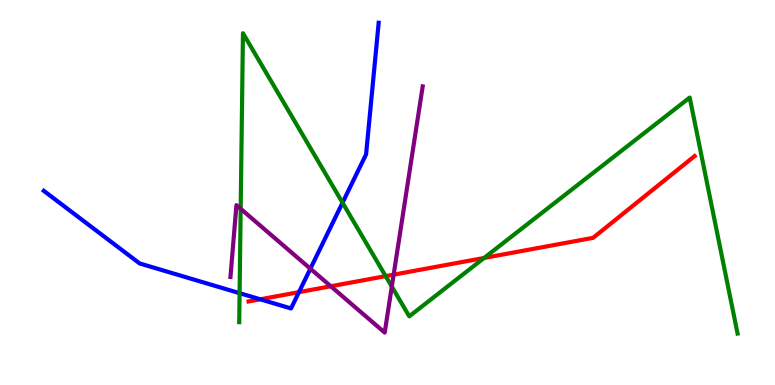[{'lines': ['blue', 'red'], 'intersections': [{'x': 3.36, 'y': 2.23}, {'x': 3.86, 'y': 2.41}]}, {'lines': ['green', 'red'], 'intersections': [{'x': 4.98, 'y': 2.83}, {'x': 6.25, 'y': 3.3}]}, {'lines': ['purple', 'red'], 'intersections': [{'x': 4.27, 'y': 2.56}, {'x': 5.08, 'y': 2.87}]}, {'lines': ['blue', 'green'], 'intersections': [{'x': 3.09, 'y': 2.39}, {'x': 4.42, 'y': 4.73}]}, {'lines': ['blue', 'purple'], 'intersections': [{'x': 4.0, 'y': 3.02}]}, {'lines': ['green', 'purple'], 'intersections': [{'x': 3.11, 'y': 4.58}, {'x': 5.06, 'y': 2.56}]}]